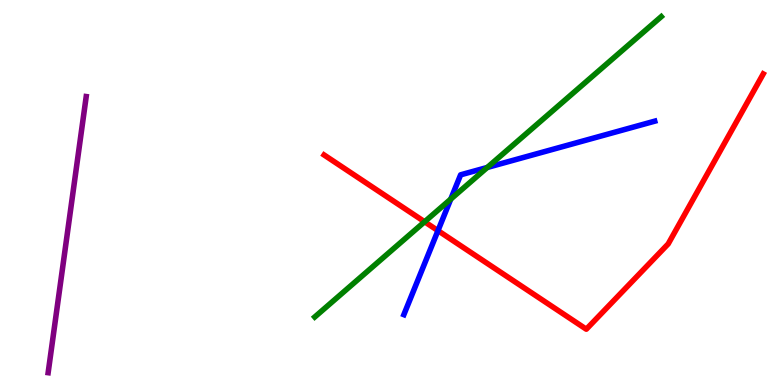[{'lines': ['blue', 'red'], 'intersections': [{'x': 5.65, 'y': 4.01}]}, {'lines': ['green', 'red'], 'intersections': [{'x': 5.48, 'y': 4.24}]}, {'lines': ['purple', 'red'], 'intersections': []}, {'lines': ['blue', 'green'], 'intersections': [{'x': 5.82, 'y': 4.83}, {'x': 6.29, 'y': 5.65}]}, {'lines': ['blue', 'purple'], 'intersections': []}, {'lines': ['green', 'purple'], 'intersections': []}]